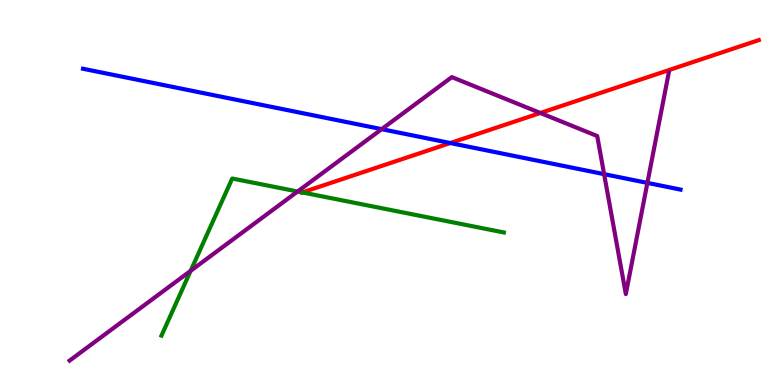[{'lines': ['blue', 'red'], 'intersections': [{'x': 5.81, 'y': 6.28}]}, {'lines': ['green', 'red'], 'intersections': [{'x': 3.9, 'y': 5.0}]}, {'lines': ['purple', 'red'], 'intersections': [{'x': 6.97, 'y': 7.07}]}, {'lines': ['blue', 'green'], 'intersections': []}, {'lines': ['blue', 'purple'], 'intersections': [{'x': 4.92, 'y': 6.65}, {'x': 7.8, 'y': 5.48}, {'x': 8.35, 'y': 5.25}]}, {'lines': ['green', 'purple'], 'intersections': [{'x': 2.46, 'y': 2.97}, {'x': 3.84, 'y': 5.03}]}]